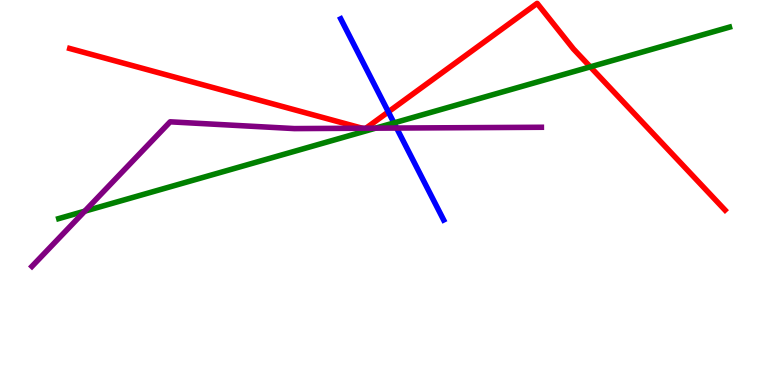[{'lines': ['blue', 'red'], 'intersections': [{'x': 5.01, 'y': 7.09}]}, {'lines': ['green', 'red'], 'intersections': [{'x': 7.62, 'y': 8.26}]}, {'lines': ['purple', 'red'], 'intersections': [{'x': 4.67, 'y': 6.67}, {'x': 4.72, 'y': 6.67}]}, {'lines': ['blue', 'green'], 'intersections': [{'x': 5.08, 'y': 6.81}]}, {'lines': ['blue', 'purple'], 'intersections': [{'x': 5.12, 'y': 6.67}]}, {'lines': ['green', 'purple'], 'intersections': [{'x': 1.09, 'y': 4.51}, {'x': 4.85, 'y': 6.67}]}]